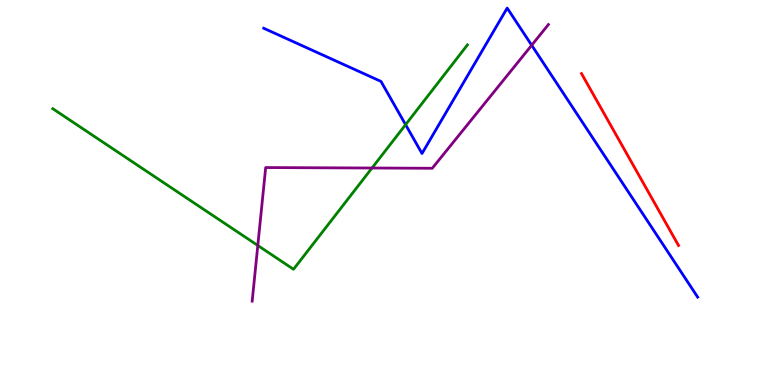[{'lines': ['blue', 'red'], 'intersections': []}, {'lines': ['green', 'red'], 'intersections': []}, {'lines': ['purple', 'red'], 'intersections': []}, {'lines': ['blue', 'green'], 'intersections': [{'x': 5.23, 'y': 6.76}]}, {'lines': ['blue', 'purple'], 'intersections': [{'x': 6.86, 'y': 8.82}]}, {'lines': ['green', 'purple'], 'intersections': [{'x': 3.33, 'y': 3.62}, {'x': 4.8, 'y': 5.64}]}]